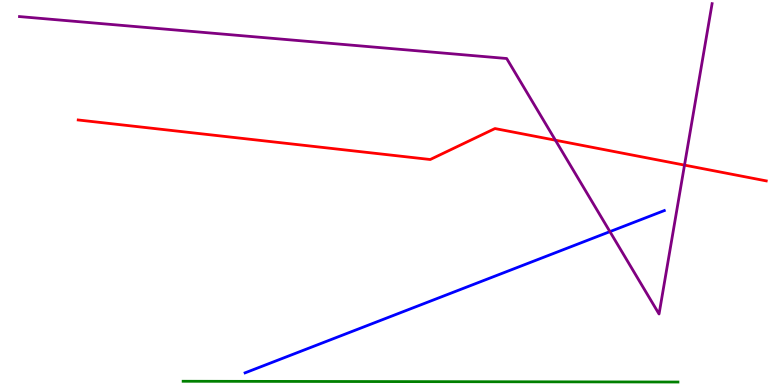[{'lines': ['blue', 'red'], 'intersections': []}, {'lines': ['green', 'red'], 'intersections': []}, {'lines': ['purple', 'red'], 'intersections': [{'x': 7.17, 'y': 6.36}, {'x': 8.83, 'y': 5.71}]}, {'lines': ['blue', 'green'], 'intersections': []}, {'lines': ['blue', 'purple'], 'intersections': [{'x': 7.87, 'y': 3.98}]}, {'lines': ['green', 'purple'], 'intersections': []}]